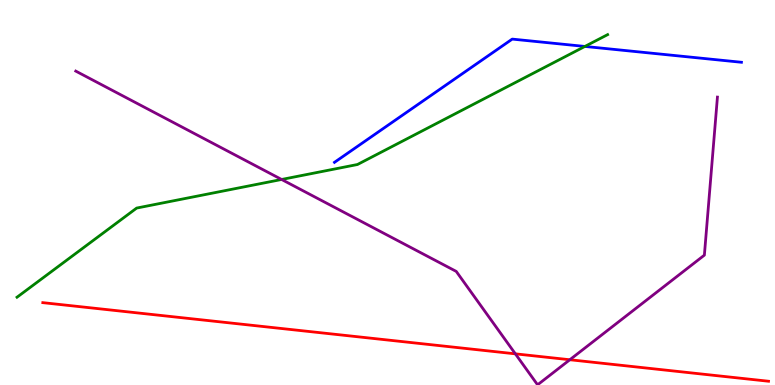[{'lines': ['blue', 'red'], 'intersections': []}, {'lines': ['green', 'red'], 'intersections': []}, {'lines': ['purple', 'red'], 'intersections': [{'x': 6.65, 'y': 0.809}, {'x': 7.35, 'y': 0.656}]}, {'lines': ['blue', 'green'], 'intersections': [{'x': 7.55, 'y': 8.79}]}, {'lines': ['blue', 'purple'], 'intersections': []}, {'lines': ['green', 'purple'], 'intersections': [{'x': 3.63, 'y': 5.34}]}]